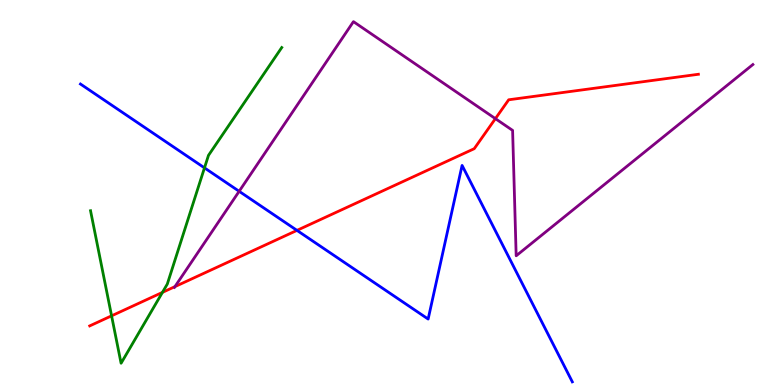[{'lines': ['blue', 'red'], 'intersections': [{'x': 3.83, 'y': 4.02}]}, {'lines': ['green', 'red'], 'intersections': [{'x': 1.44, 'y': 1.8}, {'x': 2.1, 'y': 2.41}]}, {'lines': ['purple', 'red'], 'intersections': [{'x': 2.26, 'y': 2.56}, {'x': 6.39, 'y': 6.92}]}, {'lines': ['blue', 'green'], 'intersections': [{'x': 2.64, 'y': 5.64}]}, {'lines': ['blue', 'purple'], 'intersections': [{'x': 3.09, 'y': 5.03}]}, {'lines': ['green', 'purple'], 'intersections': []}]